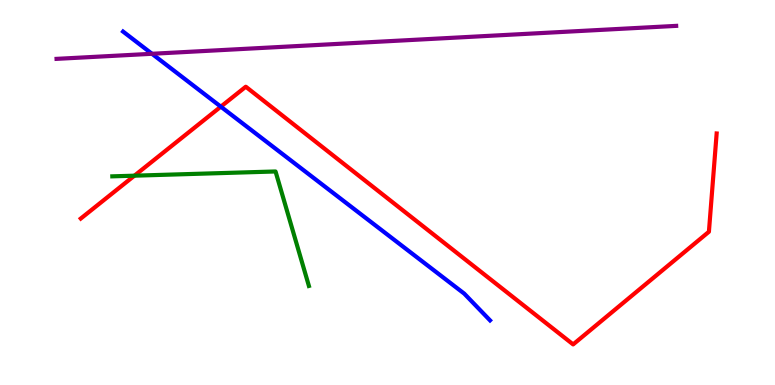[{'lines': ['blue', 'red'], 'intersections': [{'x': 2.85, 'y': 7.23}]}, {'lines': ['green', 'red'], 'intersections': [{'x': 1.73, 'y': 5.44}]}, {'lines': ['purple', 'red'], 'intersections': []}, {'lines': ['blue', 'green'], 'intersections': []}, {'lines': ['blue', 'purple'], 'intersections': [{'x': 1.96, 'y': 8.6}]}, {'lines': ['green', 'purple'], 'intersections': []}]